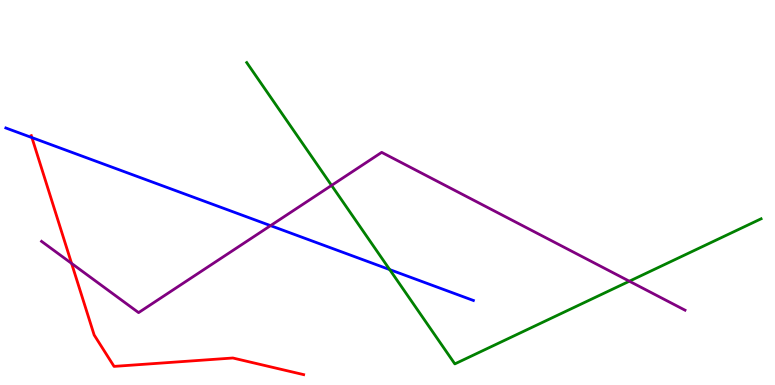[{'lines': ['blue', 'red'], 'intersections': [{'x': 0.412, 'y': 6.43}]}, {'lines': ['green', 'red'], 'intersections': []}, {'lines': ['purple', 'red'], 'intersections': [{'x': 0.924, 'y': 3.16}]}, {'lines': ['blue', 'green'], 'intersections': [{'x': 5.03, 'y': 3.0}]}, {'lines': ['blue', 'purple'], 'intersections': [{'x': 3.49, 'y': 4.14}]}, {'lines': ['green', 'purple'], 'intersections': [{'x': 4.28, 'y': 5.18}, {'x': 8.12, 'y': 2.7}]}]